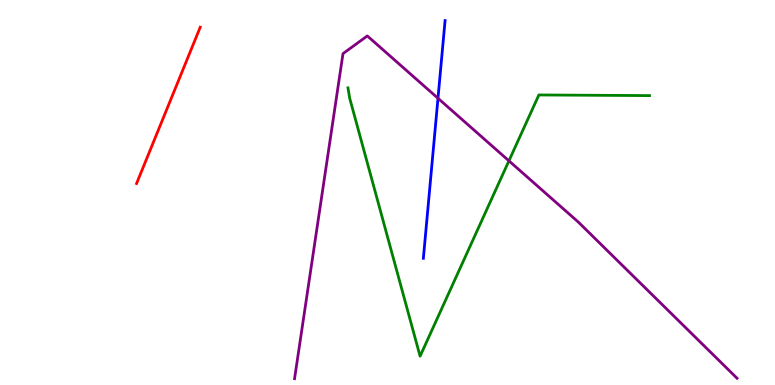[{'lines': ['blue', 'red'], 'intersections': []}, {'lines': ['green', 'red'], 'intersections': []}, {'lines': ['purple', 'red'], 'intersections': []}, {'lines': ['blue', 'green'], 'intersections': []}, {'lines': ['blue', 'purple'], 'intersections': [{'x': 5.65, 'y': 7.45}]}, {'lines': ['green', 'purple'], 'intersections': [{'x': 6.57, 'y': 5.82}]}]